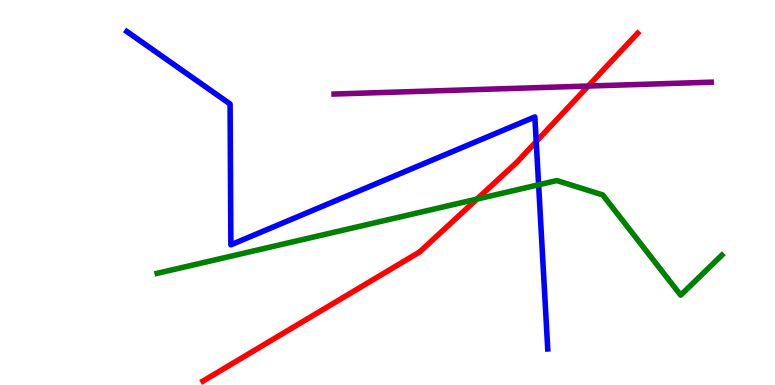[{'lines': ['blue', 'red'], 'intersections': [{'x': 6.92, 'y': 6.32}]}, {'lines': ['green', 'red'], 'intersections': [{'x': 6.15, 'y': 4.83}]}, {'lines': ['purple', 'red'], 'intersections': [{'x': 7.59, 'y': 7.76}]}, {'lines': ['blue', 'green'], 'intersections': [{'x': 6.95, 'y': 5.2}]}, {'lines': ['blue', 'purple'], 'intersections': []}, {'lines': ['green', 'purple'], 'intersections': []}]